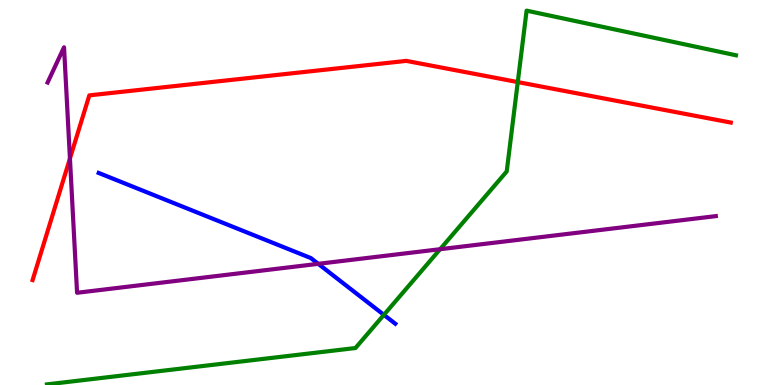[{'lines': ['blue', 'red'], 'intersections': []}, {'lines': ['green', 'red'], 'intersections': [{'x': 6.68, 'y': 7.87}]}, {'lines': ['purple', 'red'], 'intersections': [{'x': 0.902, 'y': 5.88}]}, {'lines': ['blue', 'green'], 'intersections': [{'x': 4.95, 'y': 1.82}]}, {'lines': ['blue', 'purple'], 'intersections': [{'x': 4.11, 'y': 3.15}]}, {'lines': ['green', 'purple'], 'intersections': [{'x': 5.68, 'y': 3.53}]}]